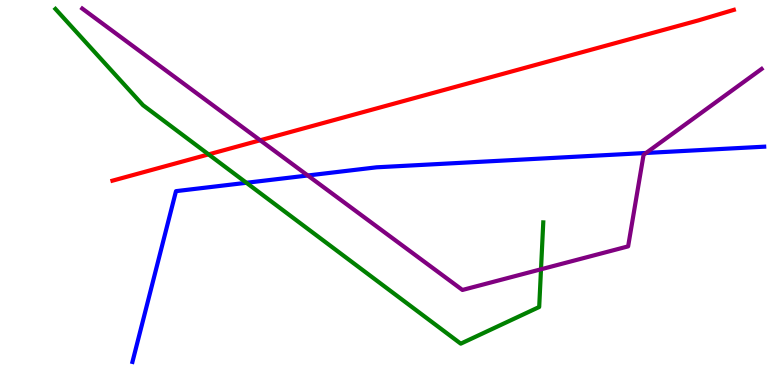[{'lines': ['blue', 'red'], 'intersections': []}, {'lines': ['green', 'red'], 'intersections': [{'x': 2.69, 'y': 5.99}]}, {'lines': ['purple', 'red'], 'intersections': [{'x': 3.36, 'y': 6.36}]}, {'lines': ['blue', 'green'], 'intersections': [{'x': 3.18, 'y': 5.25}]}, {'lines': ['blue', 'purple'], 'intersections': [{'x': 3.97, 'y': 5.44}, {'x': 8.34, 'y': 6.03}]}, {'lines': ['green', 'purple'], 'intersections': [{'x': 6.98, 'y': 3.01}]}]